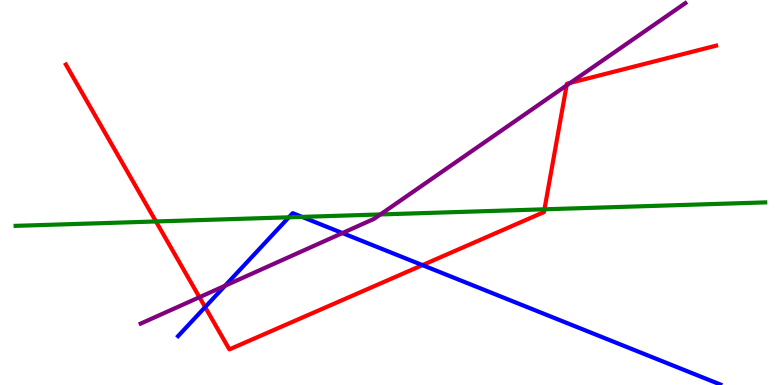[{'lines': ['blue', 'red'], 'intersections': [{'x': 2.65, 'y': 2.02}, {'x': 5.45, 'y': 3.11}]}, {'lines': ['green', 'red'], 'intersections': [{'x': 2.01, 'y': 4.25}, {'x': 7.03, 'y': 4.56}]}, {'lines': ['purple', 'red'], 'intersections': [{'x': 2.57, 'y': 2.28}, {'x': 7.31, 'y': 7.78}, {'x': 7.36, 'y': 7.85}]}, {'lines': ['blue', 'green'], 'intersections': [{'x': 3.73, 'y': 4.36}, {'x': 3.9, 'y': 4.37}]}, {'lines': ['blue', 'purple'], 'intersections': [{'x': 2.9, 'y': 2.58}, {'x': 4.42, 'y': 3.95}]}, {'lines': ['green', 'purple'], 'intersections': [{'x': 4.91, 'y': 4.43}]}]